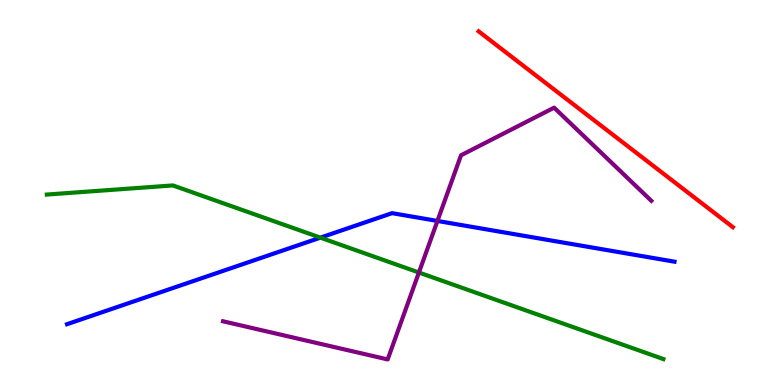[{'lines': ['blue', 'red'], 'intersections': []}, {'lines': ['green', 'red'], 'intersections': []}, {'lines': ['purple', 'red'], 'intersections': []}, {'lines': ['blue', 'green'], 'intersections': [{'x': 4.13, 'y': 3.83}]}, {'lines': ['blue', 'purple'], 'intersections': [{'x': 5.64, 'y': 4.26}]}, {'lines': ['green', 'purple'], 'intersections': [{'x': 5.41, 'y': 2.92}]}]